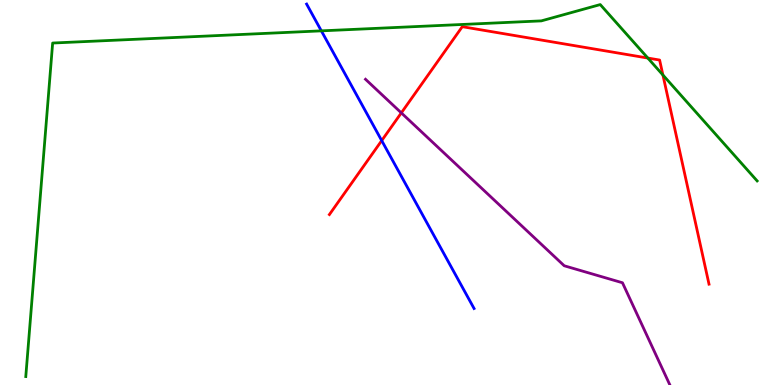[{'lines': ['blue', 'red'], 'intersections': [{'x': 4.93, 'y': 6.35}]}, {'lines': ['green', 'red'], 'intersections': [{'x': 8.36, 'y': 8.49}, {'x': 8.55, 'y': 8.05}]}, {'lines': ['purple', 'red'], 'intersections': [{'x': 5.18, 'y': 7.07}]}, {'lines': ['blue', 'green'], 'intersections': [{'x': 4.15, 'y': 9.2}]}, {'lines': ['blue', 'purple'], 'intersections': []}, {'lines': ['green', 'purple'], 'intersections': []}]